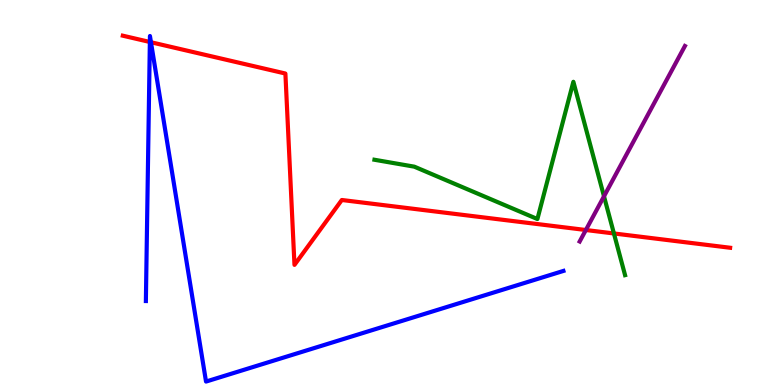[{'lines': ['blue', 'red'], 'intersections': [{'x': 1.93, 'y': 8.91}, {'x': 1.95, 'y': 8.9}]}, {'lines': ['green', 'red'], 'intersections': [{'x': 7.92, 'y': 3.94}]}, {'lines': ['purple', 'red'], 'intersections': [{'x': 7.56, 'y': 4.03}]}, {'lines': ['blue', 'green'], 'intersections': []}, {'lines': ['blue', 'purple'], 'intersections': []}, {'lines': ['green', 'purple'], 'intersections': [{'x': 7.79, 'y': 4.9}]}]